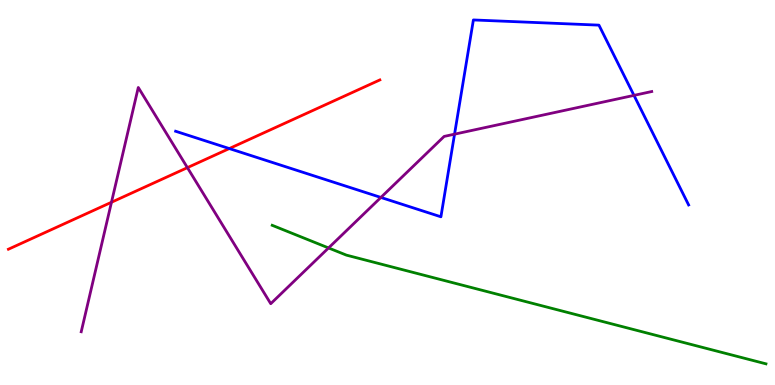[{'lines': ['blue', 'red'], 'intersections': [{'x': 2.96, 'y': 6.14}]}, {'lines': ['green', 'red'], 'intersections': []}, {'lines': ['purple', 'red'], 'intersections': [{'x': 1.44, 'y': 4.75}, {'x': 2.42, 'y': 5.65}]}, {'lines': ['blue', 'green'], 'intersections': []}, {'lines': ['blue', 'purple'], 'intersections': [{'x': 4.91, 'y': 4.87}, {'x': 5.87, 'y': 6.52}, {'x': 8.18, 'y': 7.52}]}, {'lines': ['green', 'purple'], 'intersections': [{'x': 4.24, 'y': 3.56}]}]